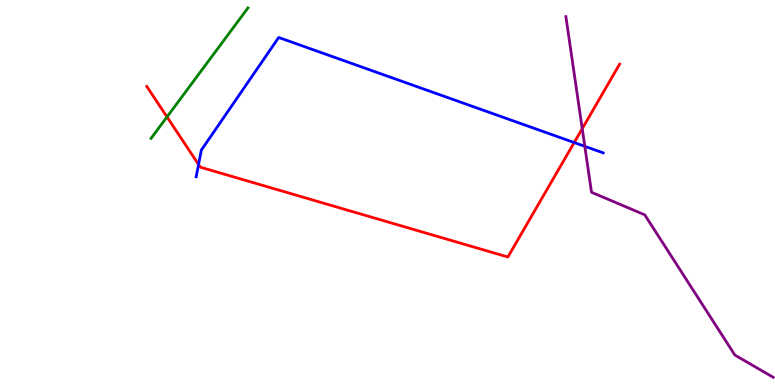[{'lines': ['blue', 'red'], 'intersections': [{'x': 2.56, 'y': 5.73}, {'x': 7.41, 'y': 6.3}]}, {'lines': ['green', 'red'], 'intersections': [{'x': 2.15, 'y': 6.96}]}, {'lines': ['purple', 'red'], 'intersections': [{'x': 7.51, 'y': 6.66}]}, {'lines': ['blue', 'green'], 'intersections': []}, {'lines': ['blue', 'purple'], 'intersections': [{'x': 7.55, 'y': 6.2}]}, {'lines': ['green', 'purple'], 'intersections': []}]